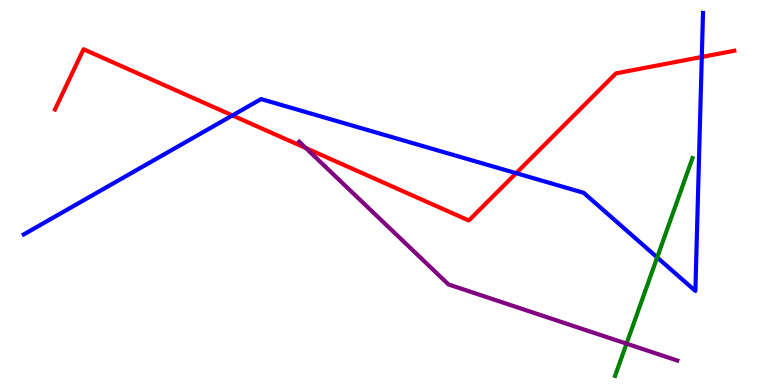[{'lines': ['blue', 'red'], 'intersections': [{'x': 3.0, 'y': 7.0}, {'x': 6.66, 'y': 5.5}, {'x': 9.06, 'y': 8.52}]}, {'lines': ['green', 'red'], 'intersections': []}, {'lines': ['purple', 'red'], 'intersections': [{'x': 3.95, 'y': 6.15}]}, {'lines': ['blue', 'green'], 'intersections': [{'x': 8.48, 'y': 3.31}]}, {'lines': ['blue', 'purple'], 'intersections': []}, {'lines': ['green', 'purple'], 'intersections': [{'x': 8.08, 'y': 1.07}]}]